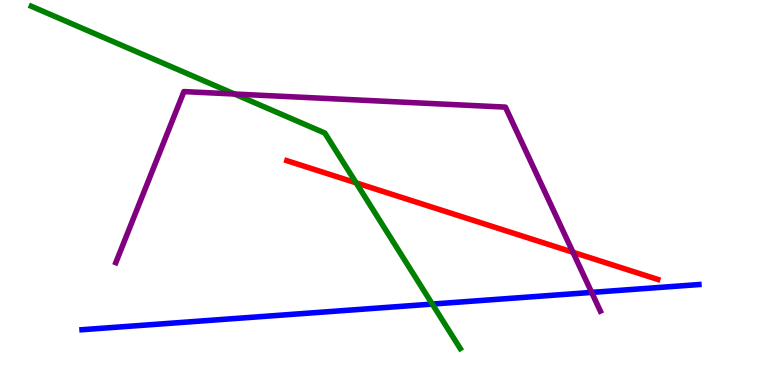[{'lines': ['blue', 'red'], 'intersections': []}, {'lines': ['green', 'red'], 'intersections': [{'x': 4.6, 'y': 5.25}]}, {'lines': ['purple', 'red'], 'intersections': [{'x': 7.39, 'y': 3.45}]}, {'lines': ['blue', 'green'], 'intersections': [{'x': 5.58, 'y': 2.1}]}, {'lines': ['blue', 'purple'], 'intersections': [{'x': 7.63, 'y': 2.4}]}, {'lines': ['green', 'purple'], 'intersections': [{'x': 3.03, 'y': 7.56}]}]